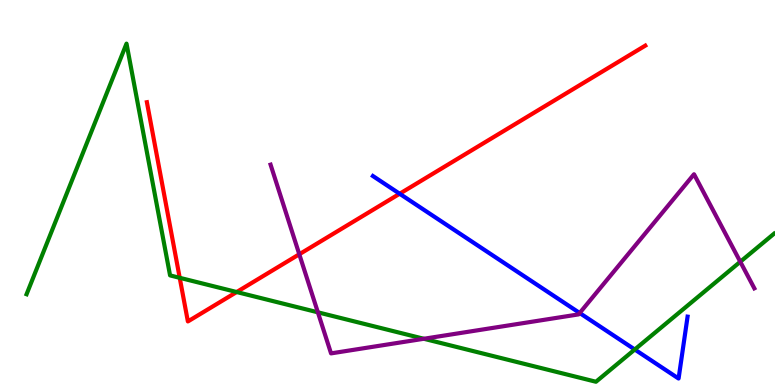[{'lines': ['blue', 'red'], 'intersections': [{'x': 5.16, 'y': 4.97}]}, {'lines': ['green', 'red'], 'intersections': [{'x': 2.32, 'y': 2.78}, {'x': 3.05, 'y': 2.41}]}, {'lines': ['purple', 'red'], 'intersections': [{'x': 3.86, 'y': 3.4}]}, {'lines': ['blue', 'green'], 'intersections': [{'x': 8.19, 'y': 0.922}]}, {'lines': ['blue', 'purple'], 'intersections': [{'x': 7.48, 'y': 1.87}]}, {'lines': ['green', 'purple'], 'intersections': [{'x': 4.1, 'y': 1.89}, {'x': 5.47, 'y': 1.2}, {'x': 9.55, 'y': 3.2}]}]